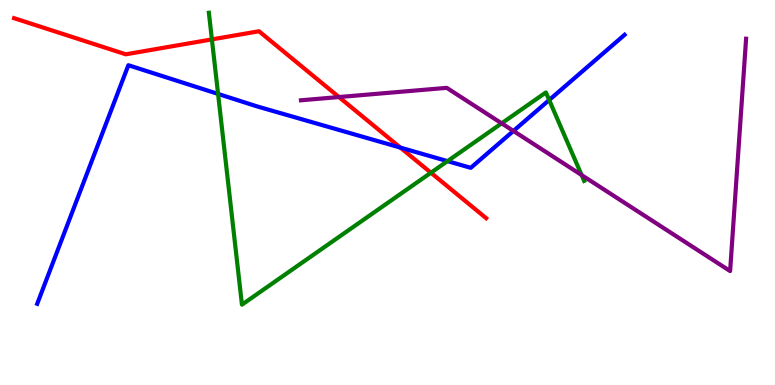[{'lines': ['blue', 'red'], 'intersections': [{'x': 5.17, 'y': 6.17}]}, {'lines': ['green', 'red'], 'intersections': [{'x': 2.73, 'y': 8.98}, {'x': 5.56, 'y': 5.51}]}, {'lines': ['purple', 'red'], 'intersections': [{'x': 4.37, 'y': 7.48}]}, {'lines': ['blue', 'green'], 'intersections': [{'x': 2.81, 'y': 7.56}, {'x': 5.77, 'y': 5.81}, {'x': 7.09, 'y': 7.4}]}, {'lines': ['blue', 'purple'], 'intersections': [{'x': 6.62, 'y': 6.6}]}, {'lines': ['green', 'purple'], 'intersections': [{'x': 6.47, 'y': 6.8}, {'x': 7.5, 'y': 5.45}]}]